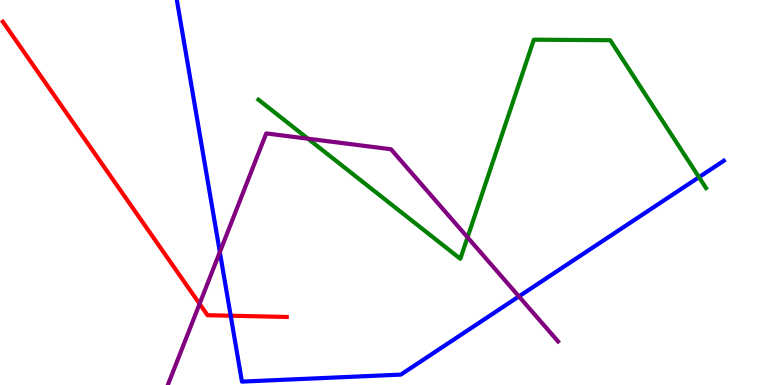[{'lines': ['blue', 'red'], 'intersections': [{'x': 2.98, 'y': 1.8}]}, {'lines': ['green', 'red'], 'intersections': []}, {'lines': ['purple', 'red'], 'intersections': [{'x': 2.58, 'y': 2.11}]}, {'lines': ['blue', 'green'], 'intersections': [{'x': 9.02, 'y': 5.4}]}, {'lines': ['blue', 'purple'], 'intersections': [{'x': 2.84, 'y': 3.45}, {'x': 6.7, 'y': 2.3}]}, {'lines': ['green', 'purple'], 'intersections': [{'x': 3.97, 'y': 6.4}, {'x': 6.03, 'y': 3.84}]}]